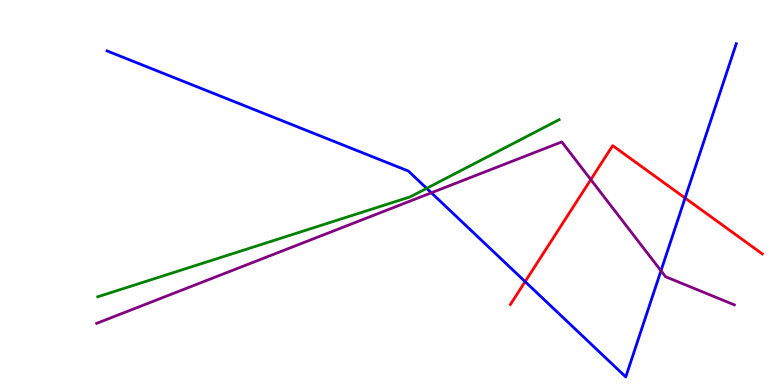[{'lines': ['blue', 'red'], 'intersections': [{'x': 6.78, 'y': 2.69}, {'x': 8.84, 'y': 4.86}]}, {'lines': ['green', 'red'], 'intersections': []}, {'lines': ['purple', 'red'], 'intersections': [{'x': 7.62, 'y': 5.33}]}, {'lines': ['blue', 'green'], 'intersections': [{'x': 5.51, 'y': 5.11}]}, {'lines': ['blue', 'purple'], 'intersections': [{'x': 5.57, 'y': 4.99}, {'x': 8.53, 'y': 2.97}]}, {'lines': ['green', 'purple'], 'intersections': []}]